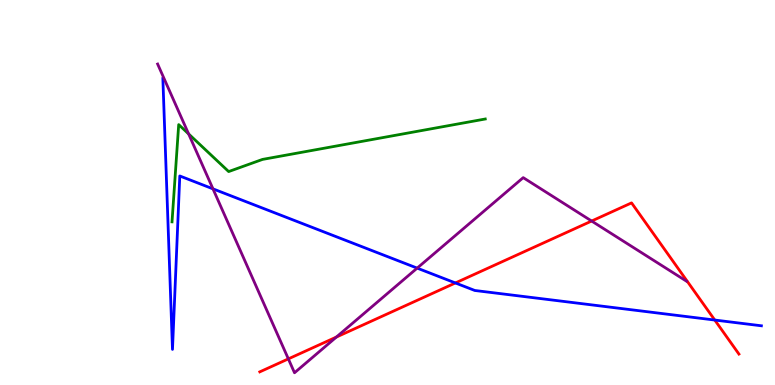[{'lines': ['blue', 'red'], 'intersections': [{'x': 5.88, 'y': 2.65}, {'x': 9.22, 'y': 1.69}]}, {'lines': ['green', 'red'], 'intersections': []}, {'lines': ['purple', 'red'], 'intersections': [{'x': 3.72, 'y': 0.678}, {'x': 4.34, 'y': 1.25}, {'x': 7.63, 'y': 4.26}]}, {'lines': ['blue', 'green'], 'intersections': []}, {'lines': ['blue', 'purple'], 'intersections': [{'x': 2.75, 'y': 5.09}, {'x': 5.38, 'y': 3.04}]}, {'lines': ['green', 'purple'], 'intersections': [{'x': 2.43, 'y': 6.52}]}]